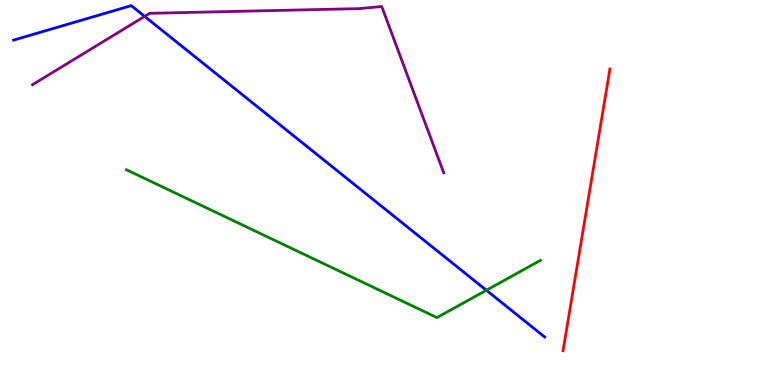[{'lines': ['blue', 'red'], 'intersections': []}, {'lines': ['green', 'red'], 'intersections': []}, {'lines': ['purple', 'red'], 'intersections': []}, {'lines': ['blue', 'green'], 'intersections': [{'x': 6.28, 'y': 2.46}]}, {'lines': ['blue', 'purple'], 'intersections': [{'x': 1.87, 'y': 9.57}]}, {'lines': ['green', 'purple'], 'intersections': []}]